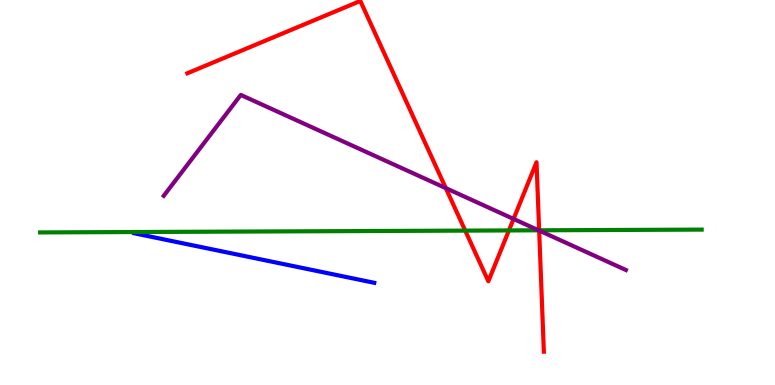[{'lines': ['blue', 'red'], 'intersections': []}, {'lines': ['green', 'red'], 'intersections': [{'x': 6.0, 'y': 4.01}, {'x': 6.57, 'y': 4.01}, {'x': 6.96, 'y': 4.02}]}, {'lines': ['purple', 'red'], 'intersections': [{'x': 5.75, 'y': 5.11}, {'x': 6.63, 'y': 4.31}, {'x': 6.96, 'y': 4.01}]}, {'lines': ['blue', 'green'], 'intersections': []}, {'lines': ['blue', 'purple'], 'intersections': []}, {'lines': ['green', 'purple'], 'intersections': [{'x': 6.95, 'y': 4.02}]}]